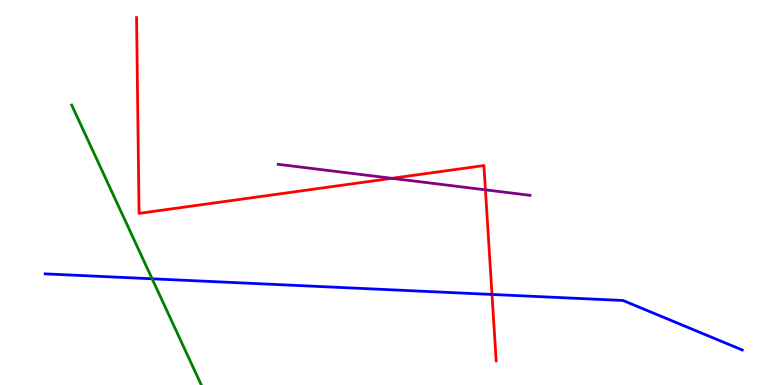[{'lines': ['blue', 'red'], 'intersections': [{'x': 6.35, 'y': 2.35}]}, {'lines': ['green', 'red'], 'intersections': []}, {'lines': ['purple', 'red'], 'intersections': [{'x': 5.06, 'y': 5.37}, {'x': 6.26, 'y': 5.07}]}, {'lines': ['blue', 'green'], 'intersections': [{'x': 1.96, 'y': 2.76}]}, {'lines': ['blue', 'purple'], 'intersections': []}, {'lines': ['green', 'purple'], 'intersections': []}]